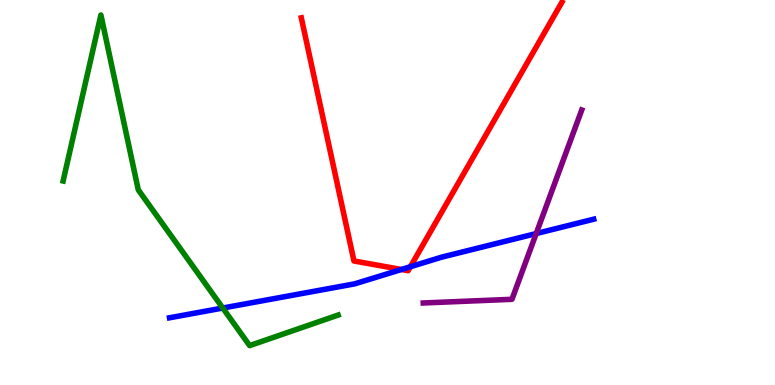[{'lines': ['blue', 'red'], 'intersections': [{'x': 5.18, 'y': 3.0}, {'x': 5.3, 'y': 3.07}]}, {'lines': ['green', 'red'], 'intersections': []}, {'lines': ['purple', 'red'], 'intersections': []}, {'lines': ['blue', 'green'], 'intersections': [{'x': 2.87, 'y': 2.0}]}, {'lines': ['blue', 'purple'], 'intersections': [{'x': 6.92, 'y': 3.93}]}, {'lines': ['green', 'purple'], 'intersections': []}]